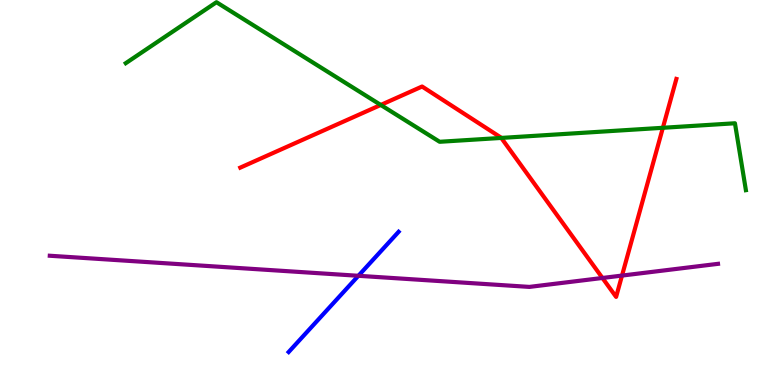[{'lines': ['blue', 'red'], 'intersections': []}, {'lines': ['green', 'red'], 'intersections': [{'x': 4.91, 'y': 7.27}, {'x': 6.47, 'y': 6.42}, {'x': 8.55, 'y': 6.68}]}, {'lines': ['purple', 'red'], 'intersections': [{'x': 7.77, 'y': 2.78}, {'x': 8.03, 'y': 2.84}]}, {'lines': ['blue', 'green'], 'intersections': []}, {'lines': ['blue', 'purple'], 'intersections': [{'x': 4.62, 'y': 2.84}]}, {'lines': ['green', 'purple'], 'intersections': []}]